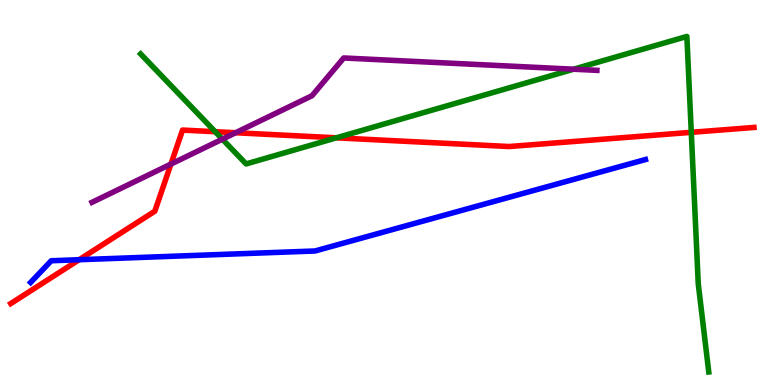[{'lines': ['blue', 'red'], 'intersections': [{'x': 1.02, 'y': 3.25}]}, {'lines': ['green', 'red'], 'intersections': [{'x': 2.78, 'y': 6.58}, {'x': 4.34, 'y': 6.42}, {'x': 8.92, 'y': 6.56}]}, {'lines': ['purple', 'red'], 'intersections': [{'x': 2.21, 'y': 5.74}, {'x': 3.04, 'y': 6.55}]}, {'lines': ['blue', 'green'], 'intersections': []}, {'lines': ['blue', 'purple'], 'intersections': []}, {'lines': ['green', 'purple'], 'intersections': [{'x': 2.87, 'y': 6.39}, {'x': 7.4, 'y': 8.2}]}]